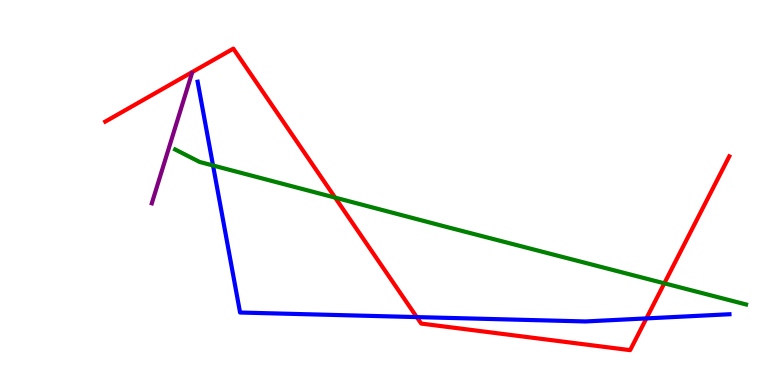[{'lines': ['blue', 'red'], 'intersections': [{'x': 5.38, 'y': 1.76}, {'x': 8.34, 'y': 1.73}]}, {'lines': ['green', 'red'], 'intersections': [{'x': 4.32, 'y': 4.87}, {'x': 8.57, 'y': 2.64}]}, {'lines': ['purple', 'red'], 'intersections': []}, {'lines': ['blue', 'green'], 'intersections': [{'x': 2.75, 'y': 5.7}]}, {'lines': ['blue', 'purple'], 'intersections': []}, {'lines': ['green', 'purple'], 'intersections': []}]